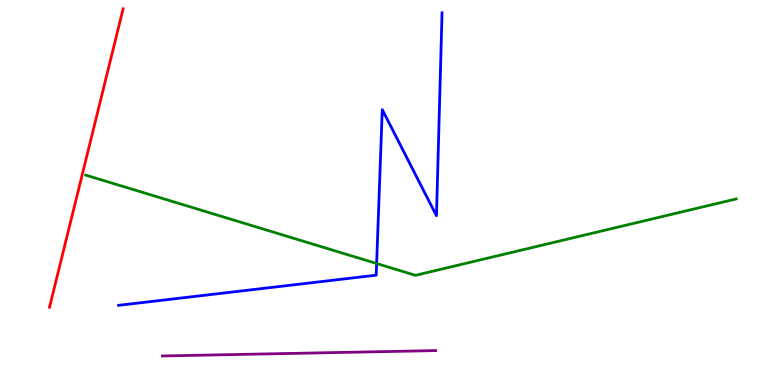[{'lines': ['blue', 'red'], 'intersections': []}, {'lines': ['green', 'red'], 'intersections': []}, {'lines': ['purple', 'red'], 'intersections': []}, {'lines': ['blue', 'green'], 'intersections': [{'x': 4.86, 'y': 3.16}]}, {'lines': ['blue', 'purple'], 'intersections': []}, {'lines': ['green', 'purple'], 'intersections': []}]